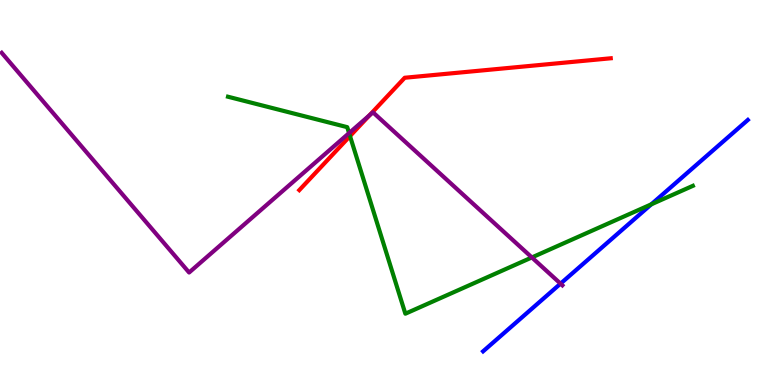[{'lines': ['blue', 'red'], 'intersections': []}, {'lines': ['green', 'red'], 'intersections': [{'x': 4.52, 'y': 6.47}]}, {'lines': ['purple', 'red'], 'intersections': [{'x': 4.77, 'y': 7.01}]}, {'lines': ['blue', 'green'], 'intersections': [{'x': 8.4, 'y': 4.69}]}, {'lines': ['blue', 'purple'], 'intersections': [{'x': 7.23, 'y': 2.63}]}, {'lines': ['green', 'purple'], 'intersections': [{'x': 4.5, 'y': 6.54}, {'x': 6.86, 'y': 3.31}]}]